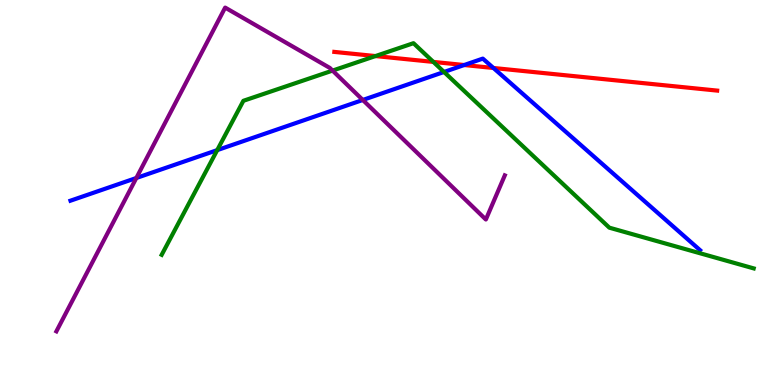[{'lines': ['blue', 'red'], 'intersections': [{'x': 5.99, 'y': 8.31}, {'x': 6.37, 'y': 8.23}]}, {'lines': ['green', 'red'], 'intersections': [{'x': 4.84, 'y': 8.54}, {'x': 5.59, 'y': 8.39}]}, {'lines': ['purple', 'red'], 'intersections': []}, {'lines': ['blue', 'green'], 'intersections': [{'x': 2.8, 'y': 6.1}, {'x': 5.73, 'y': 8.13}]}, {'lines': ['blue', 'purple'], 'intersections': [{'x': 1.76, 'y': 5.38}, {'x': 4.68, 'y': 7.4}]}, {'lines': ['green', 'purple'], 'intersections': [{'x': 4.29, 'y': 8.17}]}]